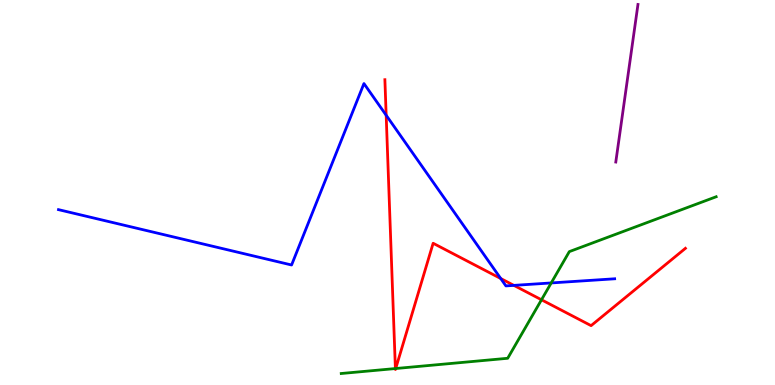[{'lines': ['blue', 'red'], 'intersections': [{'x': 4.98, 'y': 7.01}, {'x': 6.46, 'y': 2.77}, {'x': 6.63, 'y': 2.59}]}, {'lines': ['green', 'red'], 'intersections': [{'x': 5.1, 'y': 0.427}, {'x': 5.11, 'y': 0.428}, {'x': 6.99, 'y': 2.21}]}, {'lines': ['purple', 'red'], 'intersections': []}, {'lines': ['blue', 'green'], 'intersections': [{'x': 7.11, 'y': 2.65}]}, {'lines': ['blue', 'purple'], 'intersections': []}, {'lines': ['green', 'purple'], 'intersections': []}]